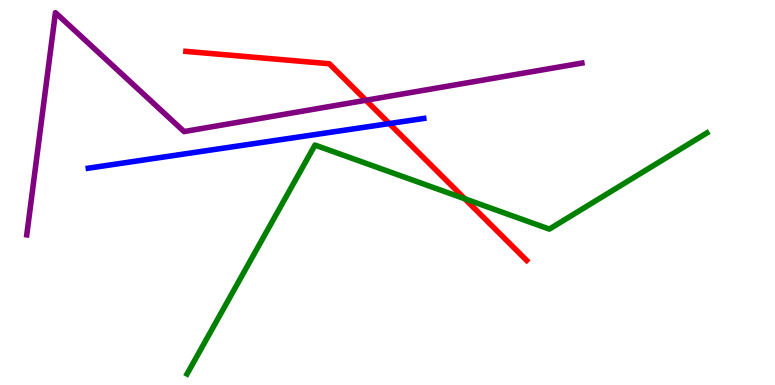[{'lines': ['blue', 'red'], 'intersections': [{'x': 5.02, 'y': 6.79}]}, {'lines': ['green', 'red'], 'intersections': [{'x': 6.0, 'y': 4.84}]}, {'lines': ['purple', 'red'], 'intersections': [{'x': 4.72, 'y': 7.4}]}, {'lines': ['blue', 'green'], 'intersections': []}, {'lines': ['blue', 'purple'], 'intersections': []}, {'lines': ['green', 'purple'], 'intersections': []}]